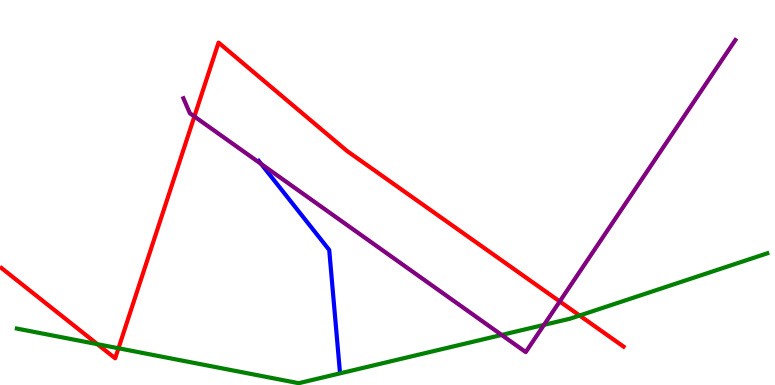[{'lines': ['blue', 'red'], 'intersections': []}, {'lines': ['green', 'red'], 'intersections': [{'x': 1.26, 'y': 1.06}, {'x': 1.53, 'y': 0.954}, {'x': 7.48, 'y': 1.8}]}, {'lines': ['purple', 'red'], 'intersections': [{'x': 2.51, 'y': 6.97}, {'x': 7.22, 'y': 2.17}]}, {'lines': ['blue', 'green'], 'intersections': []}, {'lines': ['blue', 'purple'], 'intersections': [{'x': 3.37, 'y': 5.74}]}, {'lines': ['green', 'purple'], 'intersections': [{'x': 6.47, 'y': 1.3}, {'x': 7.02, 'y': 1.56}]}]